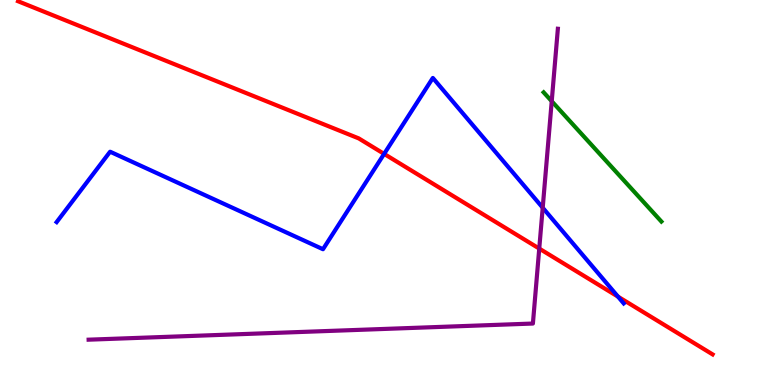[{'lines': ['blue', 'red'], 'intersections': [{'x': 4.96, 'y': 6.0}, {'x': 7.97, 'y': 2.3}]}, {'lines': ['green', 'red'], 'intersections': []}, {'lines': ['purple', 'red'], 'intersections': [{'x': 6.96, 'y': 3.54}]}, {'lines': ['blue', 'green'], 'intersections': []}, {'lines': ['blue', 'purple'], 'intersections': [{'x': 7.0, 'y': 4.6}]}, {'lines': ['green', 'purple'], 'intersections': [{'x': 7.12, 'y': 7.37}]}]